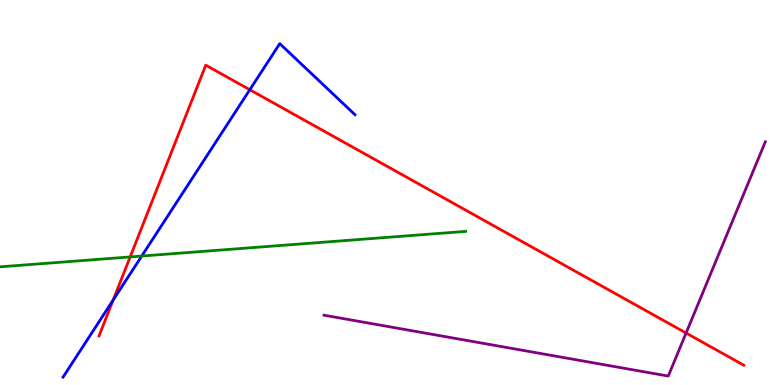[{'lines': ['blue', 'red'], 'intersections': [{'x': 1.46, 'y': 2.21}, {'x': 3.22, 'y': 7.67}]}, {'lines': ['green', 'red'], 'intersections': [{'x': 1.68, 'y': 3.33}]}, {'lines': ['purple', 'red'], 'intersections': [{'x': 8.85, 'y': 1.35}]}, {'lines': ['blue', 'green'], 'intersections': [{'x': 1.83, 'y': 3.35}]}, {'lines': ['blue', 'purple'], 'intersections': []}, {'lines': ['green', 'purple'], 'intersections': []}]